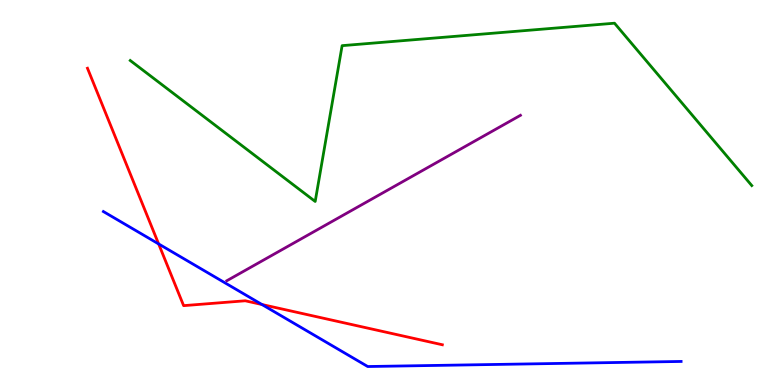[{'lines': ['blue', 'red'], 'intersections': [{'x': 2.05, 'y': 3.66}, {'x': 3.38, 'y': 2.09}]}, {'lines': ['green', 'red'], 'intersections': []}, {'lines': ['purple', 'red'], 'intersections': []}, {'lines': ['blue', 'green'], 'intersections': []}, {'lines': ['blue', 'purple'], 'intersections': []}, {'lines': ['green', 'purple'], 'intersections': []}]